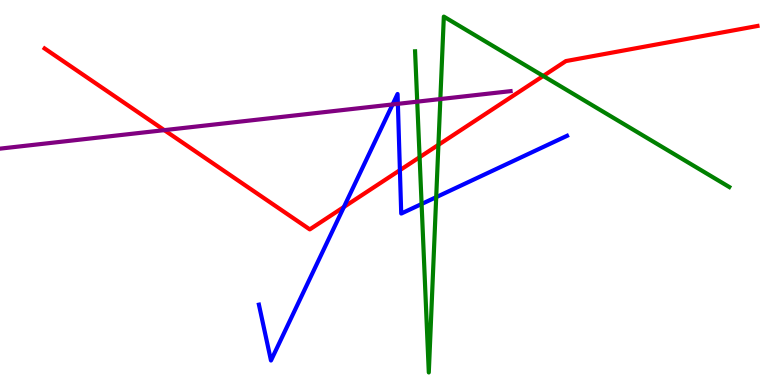[{'lines': ['blue', 'red'], 'intersections': [{'x': 4.44, 'y': 4.62}, {'x': 5.16, 'y': 5.58}]}, {'lines': ['green', 'red'], 'intersections': [{'x': 5.41, 'y': 5.92}, {'x': 5.66, 'y': 6.24}, {'x': 7.01, 'y': 8.03}]}, {'lines': ['purple', 'red'], 'intersections': [{'x': 2.12, 'y': 6.62}]}, {'lines': ['blue', 'green'], 'intersections': [{'x': 5.44, 'y': 4.7}, {'x': 5.63, 'y': 4.88}]}, {'lines': ['blue', 'purple'], 'intersections': [{'x': 5.07, 'y': 7.29}, {'x': 5.13, 'y': 7.3}]}, {'lines': ['green', 'purple'], 'intersections': [{'x': 5.38, 'y': 7.36}, {'x': 5.68, 'y': 7.43}]}]